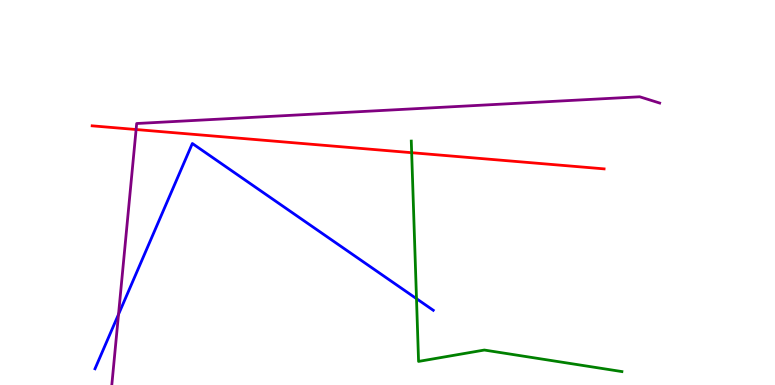[{'lines': ['blue', 'red'], 'intersections': []}, {'lines': ['green', 'red'], 'intersections': [{'x': 5.31, 'y': 6.03}]}, {'lines': ['purple', 'red'], 'intersections': [{'x': 1.76, 'y': 6.64}]}, {'lines': ['blue', 'green'], 'intersections': [{'x': 5.37, 'y': 2.24}]}, {'lines': ['blue', 'purple'], 'intersections': [{'x': 1.53, 'y': 1.84}]}, {'lines': ['green', 'purple'], 'intersections': []}]